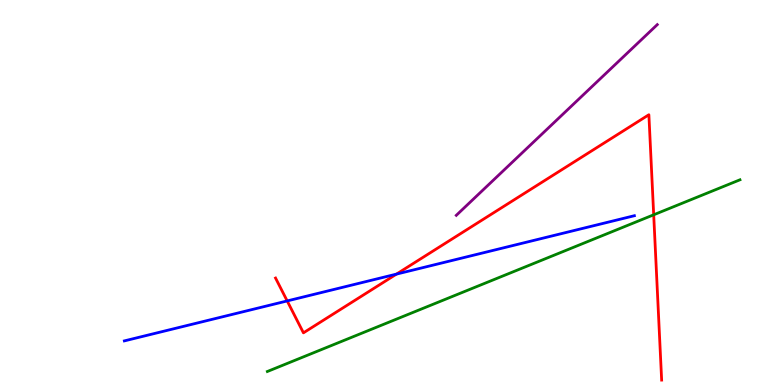[{'lines': ['blue', 'red'], 'intersections': [{'x': 3.71, 'y': 2.18}, {'x': 5.12, 'y': 2.88}]}, {'lines': ['green', 'red'], 'intersections': [{'x': 8.43, 'y': 4.42}]}, {'lines': ['purple', 'red'], 'intersections': []}, {'lines': ['blue', 'green'], 'intersections': []}, {'lines': ['blue', 'purple'], 'intersections': []}, {'lines': ['green', 'purple'], 'intersections': []}]